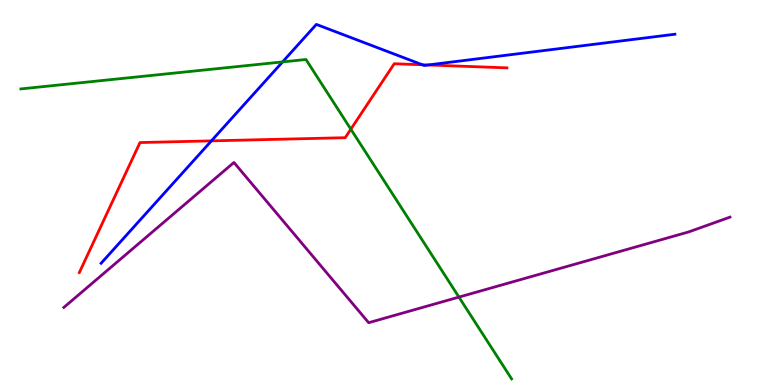[{'lines': ['blue', 'red'], 'intersections': [{'x': 2.73, 'y': 6.34}, {'x': 5.45, 'y': 8.32}, {'x': 5.52, 'y': 8.31}]}, {'lines': ['green', 'red'], 'intersections': [{'x': 4.53, 'y': 6.64}]}, {'lines': ['purple', 'red'], 'intersections': []}, {'lines': ['blue', 'green'], 'intersections': [{'x': 3.65, 'y': 8.39}]}, {'lines': ['blue', 'purple'], 'intersections': []}, {'lines': ['green', 'purple'], 'intersections': [{'x': 5.92, 'y': 2.28}]}]